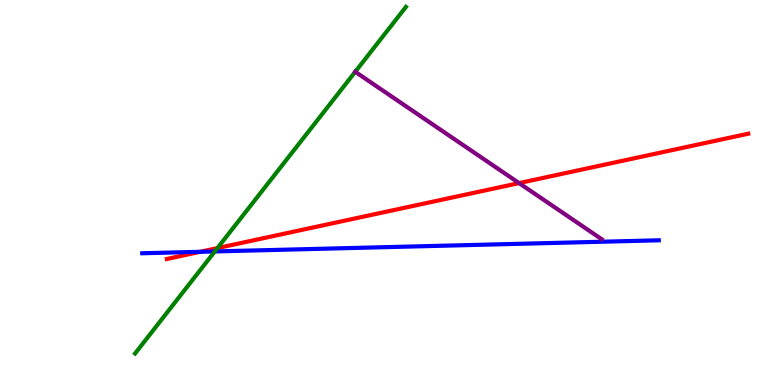[{'lines': ['blue', 'red'], 'intersections': [{'x': 2.58, 'y': 3.46}]}, {'lines': ['green', 'red'], 'intersections': [{'x': 2.81, 'y': 3.56}]}, {'lines': ['purple', 'red'], 'intersections': [{'x': 6.7, 'y': 5.24}]}, {'lines': ['blue', 'green'], 'intersections': [{'x': 2.77, 'y': 3.47}]}, {'lines': ['blue', 'purple'], 'intersections': []}, {'lines': ['green', 'purple'], 'intersections': [{'x': 4.58, 'y': 8.14}]}]